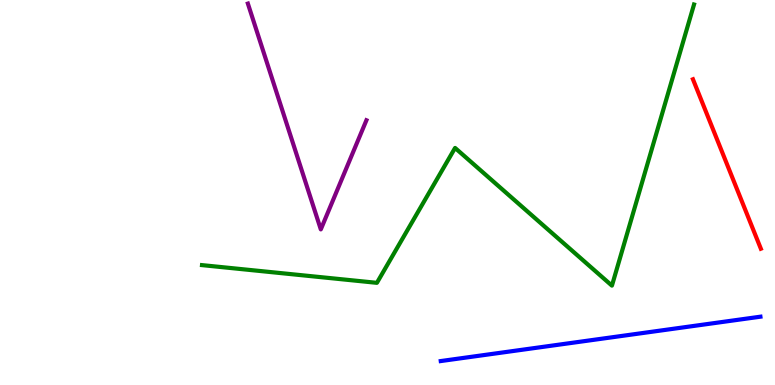[{'lines': ['blue', 'red'], 'intersections': []}, {'lines': ['green', 'red'], 'intersections': []}, {'lines': ['purple', 'red'], 'intersections': []}, {'lines': ['blue', 'green'], 'intersections': []}, {'lines': ['blue', 'purple'], 'intersections': []}, {'lines': ['green', 'purple'], 'intersections': []}]